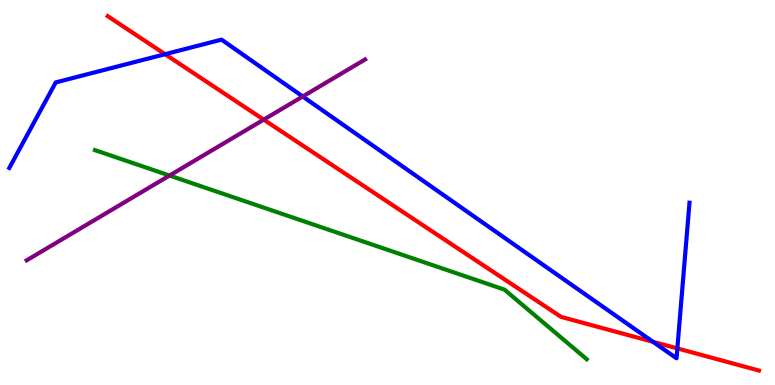[{'lines': ['blue', 'red'], 'intersections': [{'x': 2.13, 'y': 8.59}, {'x': 8.43, 'y': 1.12}, {'x': 8.74, 'y': 0.95}]}, {'lines': ['green', 'red'], 'intersections': []}, {'lines': ['purple', 'red'], 'intersections': [{'x': 3.4, 'y': 6.89}]}, {'lines': ['blue', 'green'], 'intersections': []}, {'lines': ['blue', 'purple'], 'intersections': [{'x': 3.91, 'y': 7.49}]}, {'lines': ['green', 'purple'], 'intersections': [{'x': 2.19, 'y': 5.44}]}]